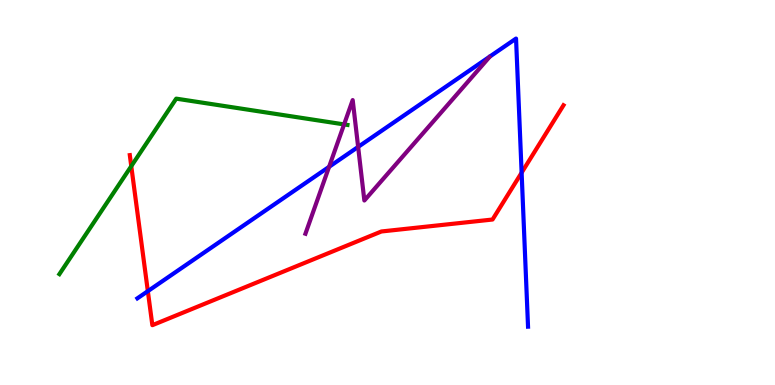[{'lines': ['blue', 'red'], 'intersections': [{'x': 1.91, 'y': 2.44}, {'x': 6.73, 'y': 5.51}]}, {'lines': ['green', 'red'], 'intersections': [{'x': 1.69, 'y': 5.68}]}, {'lines': ['purple', 'red'], 'intersections': []}, {'lines': ['blue', 'green'], 'intersections': []}, {'lines': ['blue', 'purple'], 'intersections': [{'x': 4.25, 'y': 5.67}, {'x': 4.62, 'y': 6.18}]}, {'lines': ['green', 'purple'], 'intersections': [{'x': 4.44, 'y': 6.77}]}]